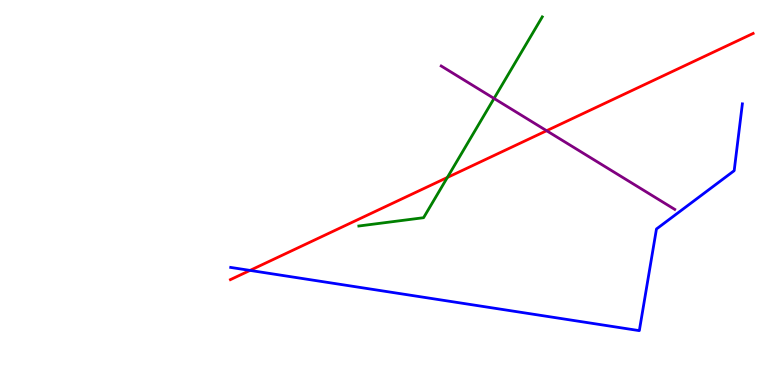[{'lines': ['blue', 'red'], 'intersections': [{'x': 3.23, 'y': 2.98}]}, {'lines': ['green', 'red'], 'intersections': [{'x': 5.77, 'y': 5.39}]}, {'lines': ['purple', 'red'], 'intersections': [{'x': 7.05, 'y': 6.6}]}, {'lines': ['blue', 'green'], 'intersections': []}, {'lines': ['blue', 'purple'], 'intersections': []}, {'lines': ['green', 'purple'], 'intersections': [{'x': 6.37, 'y': 7.44}]}]